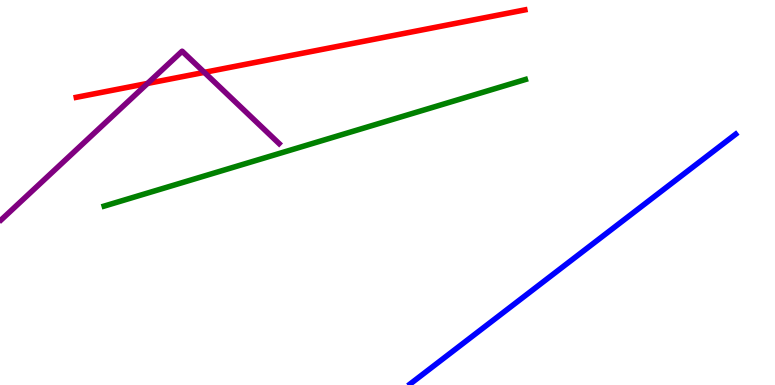[{'lines': ['blue', 'red'], 'intersections': []}, {'lines': ['green', 'red'], 'intersections': []}, {'lines': ['purple', 'red'], 'intersections': [{'x': 1.9, 'y': 7.83}, {'x': 2.64, 'y': 8.12}]}, {'lines': ['blue', 'green'], 'intersections': []}, {'lines': ['blue', 'purple'], 'intersections': []}, {'lines': ['green', 'purple'], 'intersections': []}]